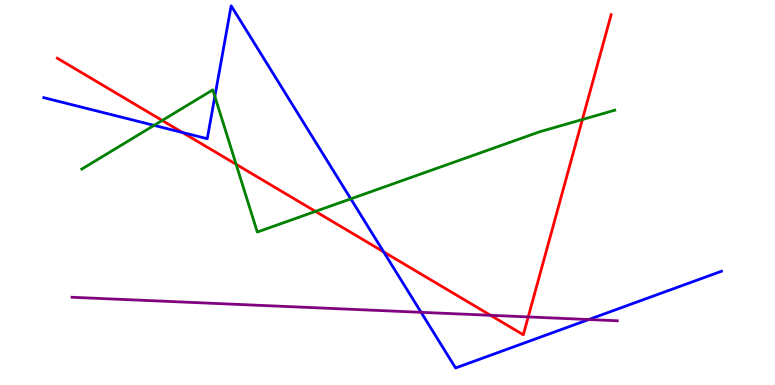[{'lines': ['blue', 'red'], 'intersections': [{'x': 2.36, 'y': 6.56}, {'x': 4.95, 'y': 3.46}]}, {'lines': ['green', 'red'], 'intersections': [{'x': 2.09, 'y': 6.87}, {'x': 3.05, 'y': 5.73}, {'x': 4.07, 'y': 4.51}, {'x': 7.51, 'y': 6.9}]}, {'lines': ['purple', 'red'], 'intersections': [{'x': 6.33, 'y': 1.81}, {'x': 6.82, 'y': 1.77}]}, {'lines': ['blue', 'green'], 'intersections': [{'x': 1.99, 'y': 6.74}, {'x': 2.77, 'y': 7.5}, {'x': 4.53, 'y': 4.84}]}, {'lines': ['blue', 'purple'], 'intersections': [{'x': 5.43, 'y': 1.89}, {'x': 7.6, 'y': 1.7}]}, {'lines': ['green', 'purple'], 'intersections': []}]